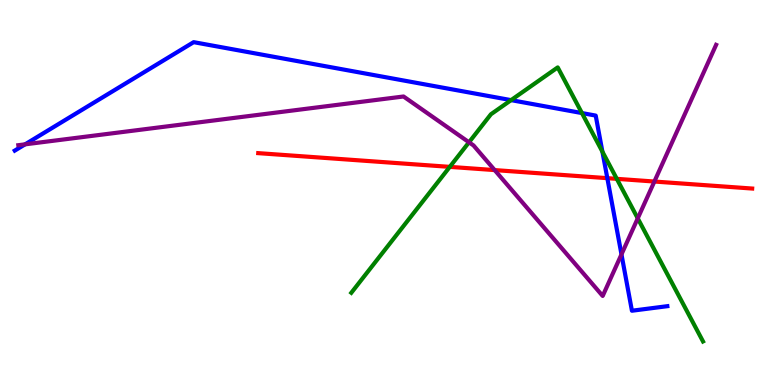[{'lines': ['blue', 'red'], 'intersections': [{'x': 7.84, 'y': 5.37}]}, {'lines': ['green', 'red'], 'intersections': [{'x': 5.8, 'y': 5.67}, {'x': 7.96, 'y': 5.35}]}, {'lines': ['purple', 'red'], 'intersections': [{'x': 6.38, 'y': 5.58}, {'x': 8.44, 'y': 5.28}]}, {'lines': ['blue', 'green'], 'intersections': [{'x': 6.59, 'y': 7.4}, {'x': 7.51, 'y': 7.06}, {'x': 7.77, 'y': 6.06}]}, {'lines': ['blue', 'purple'], 'intersections': [{'x': 0.324, 'y': 6.25}, {'x': 8.02, 'y': 3.39}]}, {'lines': ['green', 'purple'], 'intersections': [{'x': 6.05, 'y': 6.3}, {'x': 8.23, 'y': 4.33}]}]